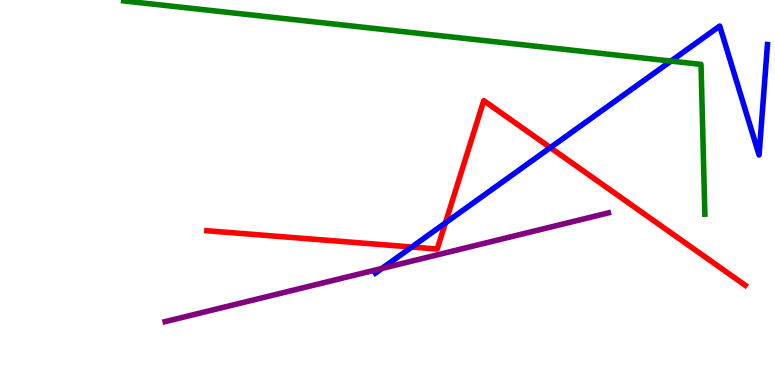[{'lines': ['blue', 'red'], 'intersections': [{'x': 5.31, 'y': 3.58}, {'x': 5.75, 'y': 4.21}, {'x': 7.1, 'y': 6.17}]}, {'lines': ['green', 'red'], 'intersections': []}, {'lines': ['purple', 'red'], 'intersections': []}, {'lines': ['blue', 'green'], 'intersections': [{'x': 8.66, 'y': 8.41}]}, {'lines': ['blue', 'purple'], 'intersections': [{'x': 4.93, 'y': 3.03}]}, {'lines': ['green', 'purple'], 'intersections': []}]